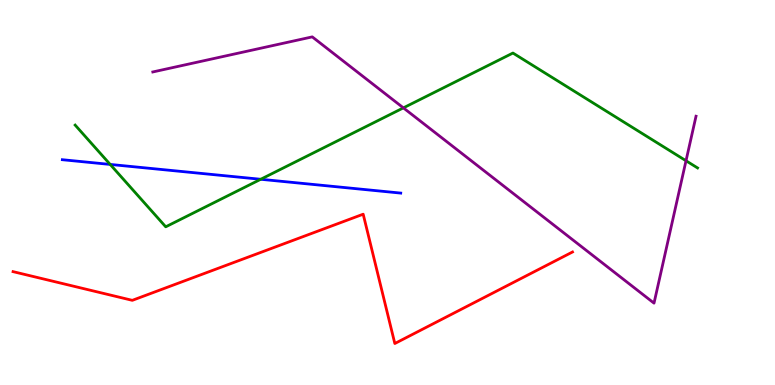[{'lines': ['blue', 'red'], 'intersections': []}, {'lines': ['green', 'red'], 'intersections': []}, {'lines': ['purple', 'red'], 'intersections': []}, {'lines': ['blue', 'green'], 'intersections': [{'x': 1.42, 'y': 5.73}, {'x': 3.36, 'y': 5.34}]}, {'lines': ['blue', 'purple'], 'intersections': []}, {'lines': ['green', 'purple'], 'intersections': [{'x': 5.2, 'y': 7.2}, {'x': 8.85, 'y': 5.82}]}]